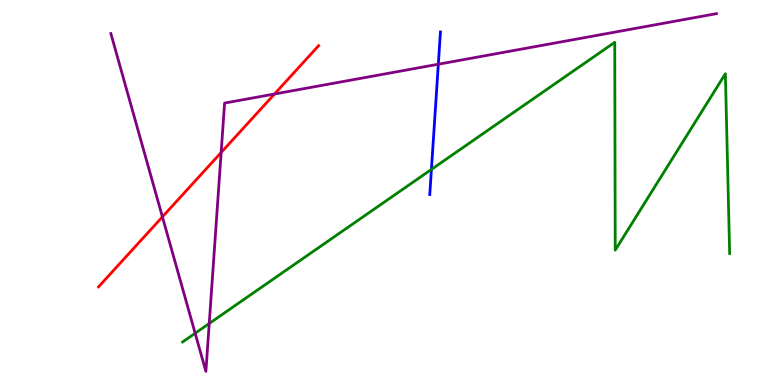[{'lines': ['blue', 'red'], 'intersections': []}, {'lines': ['green', 'red'], 'intersections': []}, {'lines': ['purple', 'red'], 'intersections': [{'x': 2.1, 'y': 4.37}, {'x': 2.85, 'y': 6.04}, {'x': 3.54, 'y': 7.56}]}, {'lines': ['blue', 'green'], 'intersections': [{'x': 5.57, 'y': 5.6}]}, {'lines': ['blue', 'purple'], 'intersections': [{'x': 5.66, 'y': 8.33}]}, {'lines': ['green', 'purple'], 'intersections': [{'x': 2.52, 'y': 1.34}, {'x': 2.7, 'y': 1.6}]}]